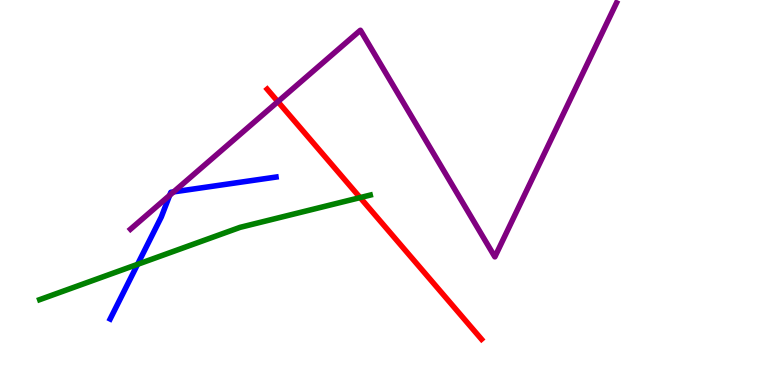[{'lines': ['blue', 'red'], 'intersections': []}, {'lines': ['green', 'red'], 'intersections': [{'x': 4.65, 'y': 4.87}]}, {'lines': ['purple', 'red'], 'intersections': [{'x': 3.59, 'y': 7.36}]}, {'lines': ['blue', 'green'], 'intersections': [{'x': 1.77, 'y': 3.13}]}, {'lines': ['blue', 'purple'], 'intersections': [{'x': 2.19, 'y': 4.93}, {'x': 2.24, 'y': 5.02}]}, {'lines': ['green', 'purple'], 'intersections': []}]